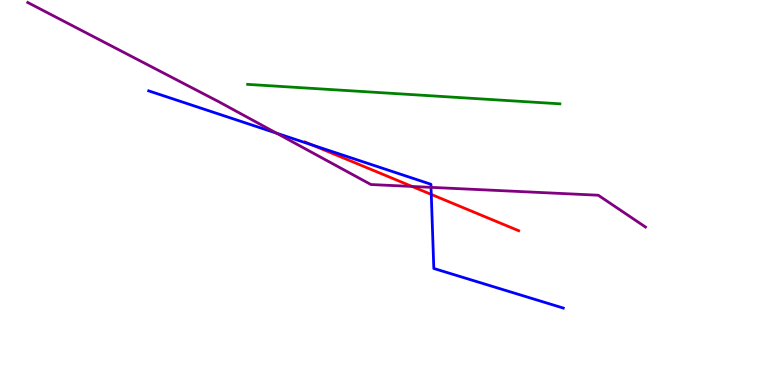[{'lines': ['blue', 'red'], 'intersections': [{'x': 4.02, 'y': 6.24}, {'x': 5.56, 'y': 4.95}]}, {'lines': ['green', 'red'], 'intersections': []}, {'lines': ['purple', 'red'], 'intersections': [{'x': 5.32, 'y': 5.16}]}, {'lines': ['blue', 'green'], 'intersections': []}, {'lines': ['blue', 'purple'], 'intersections': [{'x': 3.57, 'y': 6.54}, {'x': 5.56, 'y': 5.13}]}, {'lines': ['green', 'purple'], 'intersections': []}]